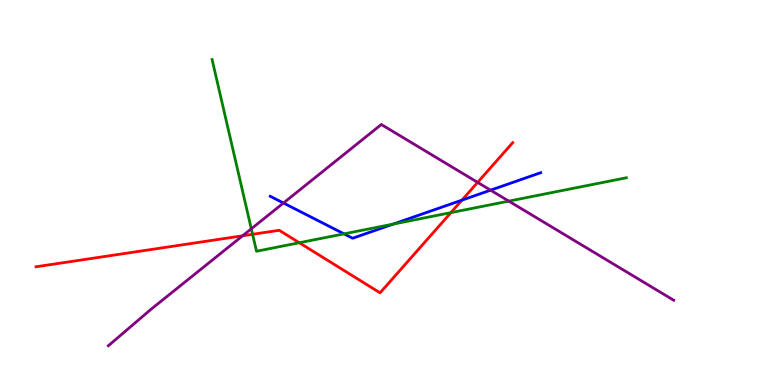[{'lines': ['blue', 'red'], 'intersections': [{'x': 5.96, 'y': 4.8}]}, {'lines': ['green', 'red'], 'intersections': [{'x': 3.26, 'y': 3.91}, {'x': 3.86, 'y': 3.69}, {'x': 5.82, 'y': 4.48}]}, {'lines': ['purple', 'red'], 'intersections': [{'x': 3.13, 'y': 3.88}, {'x': 6.16, 'y': 5.26}]}, {'lines': ['blue', 'green'], 'intersections': [{'x': 4.44, 'y': 3.93}, {'x': 5.07, 'y': 4.18}]}, {'lines': ['blue', 'purple'], 'intersections': [{'x': 3.66, 'y': 4.73}, {'x': 6.33, 'y': 5.06}]}, {'lines': ['green', 'purple'], 'intersections': [{'x': 3.24, 'y': 4.06}, {'x': 6.57, 'y': 4.78}]}]